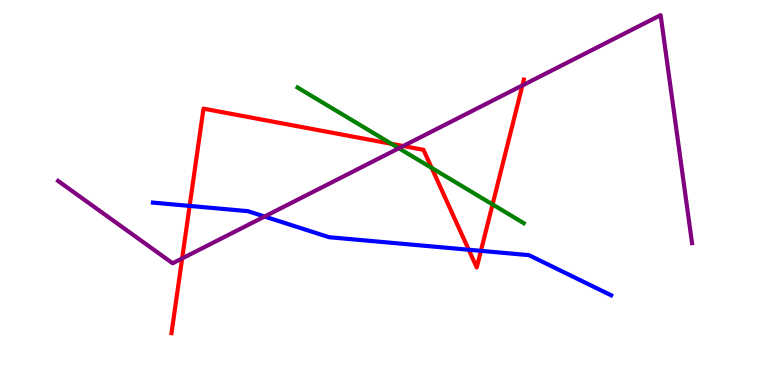[{'lines': ['blue', 'red'], 'intersections': [{'x': 2.45, 'y': 4.65}, {'x': 6.05, 'y': 3.51}, {'x': 6.21, 'y': 3.48}]}, {'lines': ['green', 'red'], 'intersections': [{'x': 5.05, 'y': 6.26}, {'x': 5.57, 'y': 5.64}, {'x': 6.36, 'y': 4.69}]}, {'lines': ['purple', 'red'], 'intersections': [{'x': 2.35, 'y': 3.29}, {'x': 5.2, 'y': 6.21}, {'x': 6.74, 'y': 7.78}]}, {'lines': ['blue', 'green'], 'intersections': []}, {'lines': ['blue', 'purple'], 'intersections': [{'x': 3.41, 'y': 4.38}]}, {'lines': ['green', 'purple'], 'intersections': [{'x': 5.15, 'y': 6.15}]}]